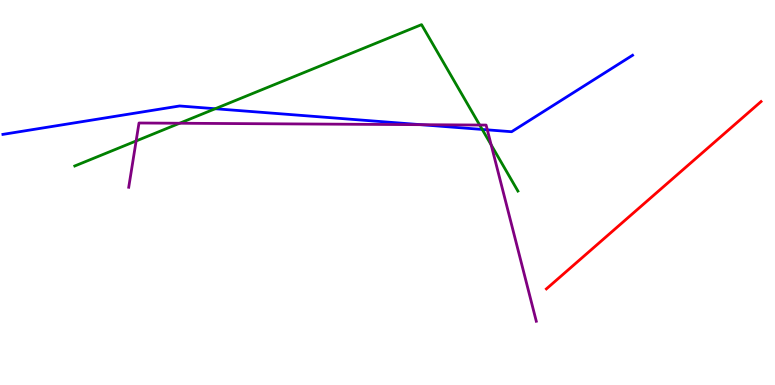[{'lines': ['blue', 'red'], 'intersections': []}, {'lines': ['green', 'red'], 'intersections': []}, {'lines': ['purple', 'red'], 'intersections': []}, {'lines': ['blue', 'green'], 'intersections': [{'x': 2.78, 'y': 7.18}, {'x': 6.22, 'y': 6.64}]}, {'lines': ['blue', 'purple'], 'intersections': [{'x': 5.43, 'y': 6.76}, {'x': 6.29, 'y': 6.63}]}, {'lines': ['green', 'purple'], 'intersections': [{'x': 1.76, 'y': 6.34}, {'x': 2.32, 'y': 6.8}, {'x': 6.19, 'y': 6.75}, {'x': 6.34, 'y': 6.24}]}]